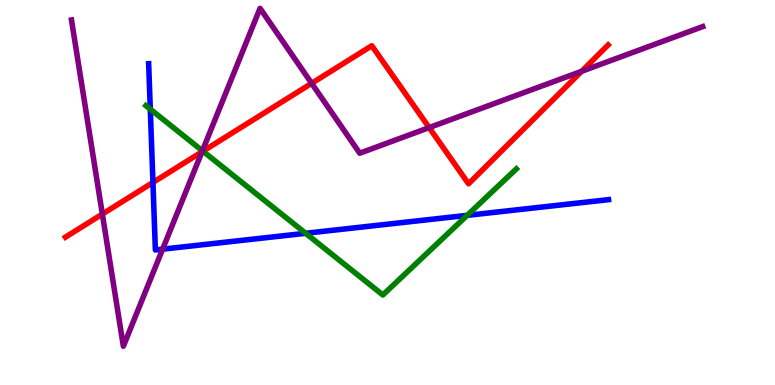[{'lines': ['blue', 'red'], 'intersections': [{'x': 1.97, 'y': 5.26}]}, {'lines': ['green', 'red'], 'intersections': [{'x': 2.62, 'y': 6.07}]}, {'lines': ['purple', 'red'], 'intersections': [{'x': 1.32, 'y': 4.44}, {'x': 2.61, 'y': 6.06}, {'x': 4.02, 'y': 7.84}, {'x': 5.54, 'y': 6.69}, {'x': 7.51, 'y': 8.15}]}, {'lines': ['blue', 'green'], 'intersections': [{'x': 1.94, 'y': 7.16}, {'x': 3.94, 'y': 3.94}, {'x': 6.03, 'y': 4.41}]}, {'lines': ['blue', 'purple'], 'intersections': [{'x': 2.1, 'y': 3.53}]}, {'lines': ['green', 'purple'], 'intersections': [{'x': 2.61, 'y': 6.08}]}]